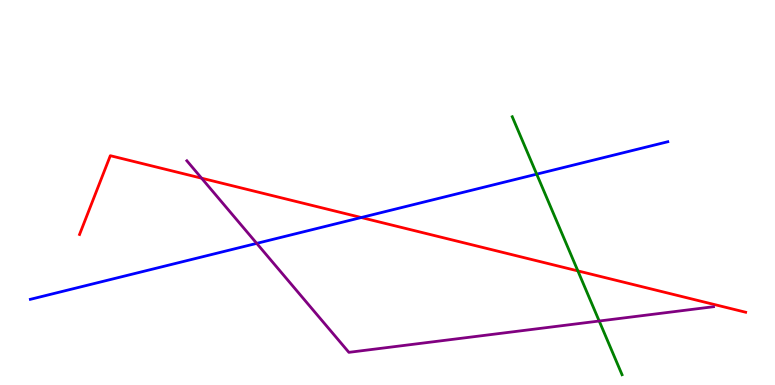[{'lines': ['blue', 'red'], 'intersections': [{'x': 4.66, 'y': 4.35}]}, {'lines': ['green', 'red'], 'intersections': [{'x': 7.46, 'y': 2.96}]}, {'lines': ['purple', 'red'], 'intersections': [{'x': 2.6, 'y': 5.37}]}, {'lines': ['blue', 'green'], 'intersections': [{'x': 6.93, 'y': 5.48}]}, {'lines': ['blue', 'purple'], 'intersections': [{'x': 3.31, 'y': 3.68}]}, {'lines': ['green', 'purple'], 'intersections': [{'x': 7.73, 'y': 1.66}]}]